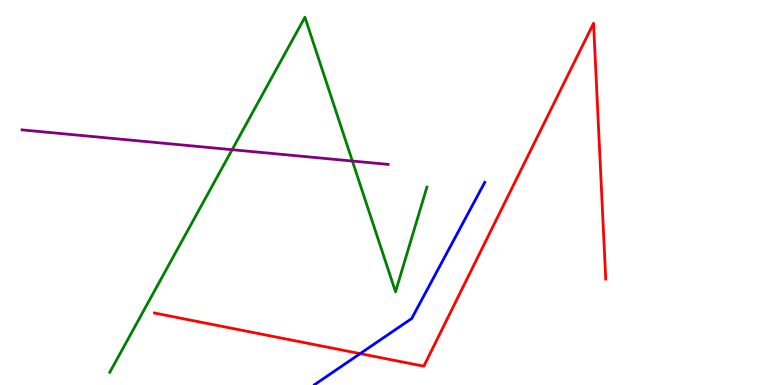[{'lines': ['blue', 'red'], 'intersections': [{'x': 4.65, 'y': 0.815}]}, {'lines': ['green', 'red'], 'intersections': []}, {'lines': ['purple', 'red'], 'intersections': []}, {'lines': ['blue', 'green'], 'intersections': []}, {'lines': ['blue', 'purple'], 'intersections': []}, {'lines': ['green', 'purple'], 'intersections': [{'x': 3.0, 'y': 6.11}, {'x': 4.55, 'y': 5.82}]}]